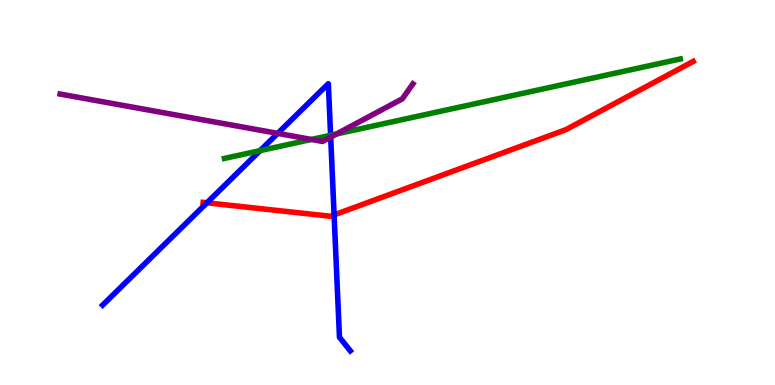[{'lines': ['blue', 'red'], 'intersections': [{'x': 2.67, 'y': 4.73}, {'x': 4.31, 'y': 4.42}]}, {'lines': ['green', 'red'], 'intersections': []}, {'lines': ['purple', 'red'], 'intersections': []}, {'lines': ['blue', 'green'], 'intersections': [{'x': 3.36, 'y': 6.09}, {'x': 4.27, 'y': 6.49}]}, {'lines': ['blue', 'purple'], 'intersections': [{'x': 3.58, 'y': 6.54}, {'x': 4.27, 'y': 6.44}]}, {'lines': ['green', 'purple'], 'intersections': [{'x': 4.02, 'y': 6.38}, {'x': 4.34, 'y': 6.52}]}]